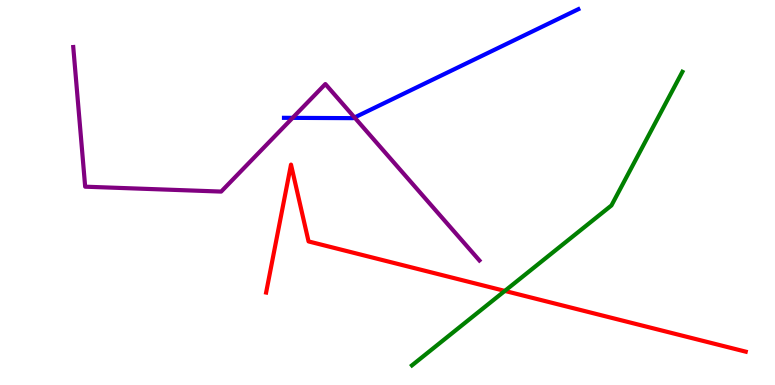[{'lines': ['blue', 'red'], 'intersections': []}, {'lines': ['green', 'red'], 'intersections': [{'x': 6.51, 'y': 2.44}]}, {'lines': ['purple', 'red'], 'intersections': []}, {'lines': ['blue', 'green'], 'intersections': []}, {'lines': ['blue', 'purple'], 'intersections': [{'x': 3.78, 'y': 6.94}, {'x': 4.57, 'y': 6.95}]}, {'lines': ['green', 'purple'], 'intersections': []}]